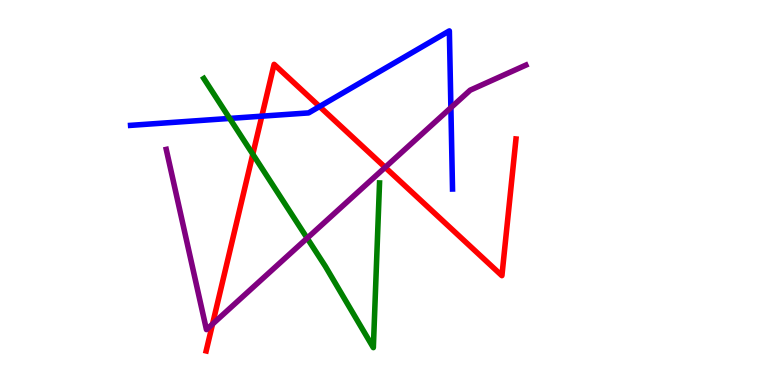[{'lines': ['blue', 'red'], 'intersections': [{'x': 3.38, 'y': 6.98}, {'x': 4.12, 'y': 7.23}]}, {'lines': ['green', 'red'], 'intersections': [{'x': 3.26, 'y': 6.0}]}, {'lines': ['purple', 'red'], 'intersections': [{'x': 2.74, 'y': 1.58}, {'x': 4.97, 'y': 5.65}]}, {'lines': ['blue', 'green'], 'intersections': [{'x': 2.96, 'y': 6.92}]}, {'lines': ['blue', 'purple'], 'intersections': [{'x': 5.82, 'y': 7.2}]}, {'lines': ['green', 'purple'], 'intersections': [{'x': 3.96, 'y': 3.81}]}]